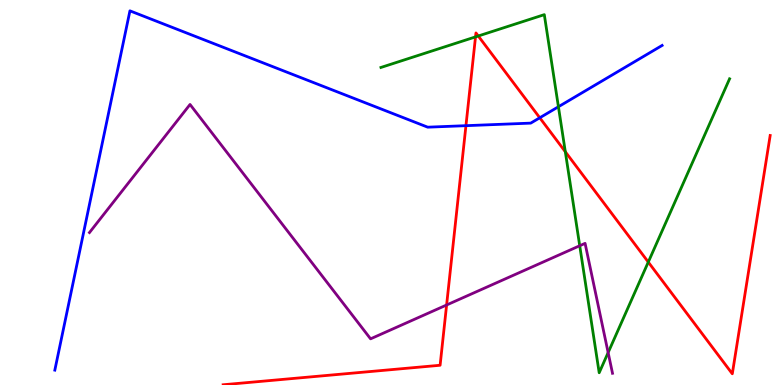[{'lines': ['blue', 'red'], 'intersections': [{'x': 6.01, 'y': 6.74}, {'x': 6.96, 'y': 6.94}]}, {'lines': ['green', 'red'], 'intersections': [{'x': 6.14, 'y': 9.04}, {'x': 6.17, 'y': 9.06}, {'x': 7.29, 'y': 6.06}, {'x': 8.36, 'y': 3.19}]}, {'lines': ['purple', 'red'], 'intersections': [{'x': 5.76, 'y': 2.08}]}, {'lines': ['blue', 'green'], 'intersections': [{'x': 7.21, 'y': 7.23}]}, {'lines': ['blue', 'purple'], 'intersections': []}, {'lines': ['green', 'purple'], 'intersections': [{'x': 7.48, 'y': 3.62}, {'x': 7.85, 'y': 0.842}]}]